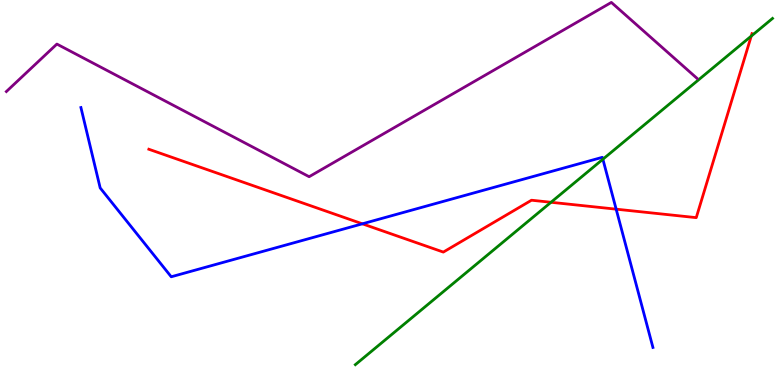[{'lines': ['blue', 'red'], 'intersections': [{'x': 4.68, 'y': 4.19}, {'x': 7.95, 'y': 4.57}]}, {'lines': ['green', 'red'], 'intersections': [{'x': 7.11, 'y': 4.75}, {'x': 9.69, 'y': 9.06}]}, {'lines': ['purple', 'red'], 'intersections': []}, {'lines': ['blue', 'green'], 'intersections': [{'x': 7.78, 'y': 5.86}]}, {'lines': ['blue', 'purple'], 'intersections': []}, {'lines': ['green', 'purple'], 'intersections': []}]